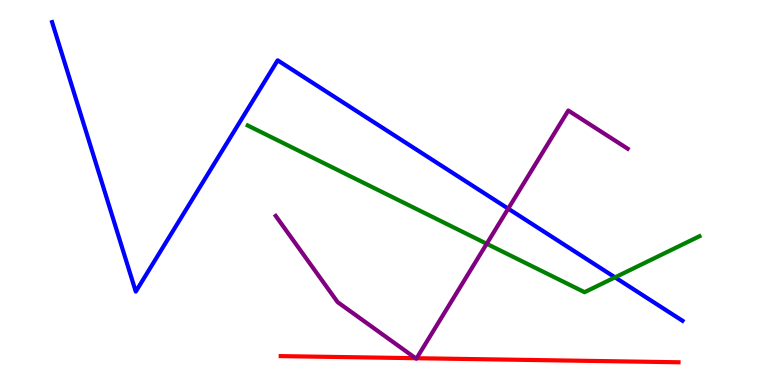[{'lines': ['blue', 'red'], 'intersections': []}, {'lines': ['green', 'red'], 'intersections': []}, {'lines': ['purple', 'red'], 'intersections': [{'x': 5.36, 'y': 0.696}, {'x': 5.38, 'y': 0.696}]}, {'lines': ['blue', 'green'], 'intersections': [{'x': 7.94, 'y': 2.8}]}, {'lines': ['blue', 'purple'], 'intersections': [{'x': 6.56, 'y': 4.58}]}, {'lines': ['green', 'purple'], 'intersections': [{'x': 6.28, 'y': 3.67}]}]